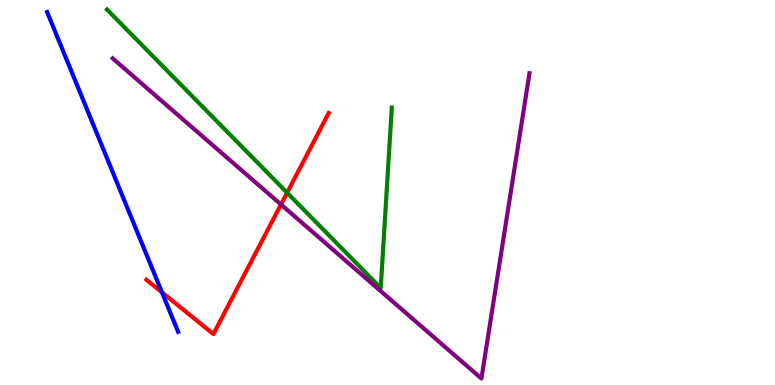[{'lines': ['blue', 'red'], 'intersections': [{'x': 2.09, 'y': 2.41}]}, {'lines': ['green', 'red'], 'intersections': [{'x': 3.7, 'y': 4.99}]}, {'lines': ['purple', 'red'], 'intersections': [{'x': 3.63, 'y': 4.69}]}, {'lines': ['blue', 'green'], 'intersections': []}, {'lines': ['blue', 'purple'], 'intersections': []}, {'lines': ['green', 'purple'], 'intersections': []}]